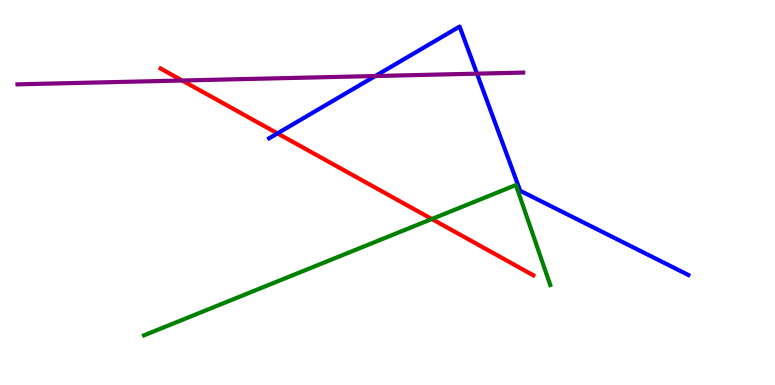[{'lines': ['blue', 'red'], 'intersections': [{'x': 3.58, 'y': 6.54}]}, {'lines': ['green', 'red'], 'intersections': [{'x': 5.57, 'y': 4.31}]}, {'lines': ['purple', 'red'], 'intersections': [{'x': 2.35, 'y': 7.91}]}, {'lines': ['blue', 'green'], 'intersections': []}, {'lines': ['blue', 'purple'], 'intersections': [{'x': 4.84, 'y': 8.03}, {'x': 6.15, 'y': 8.09}]}, {'lines': ['green', 'purple'], 'intersections': []}]